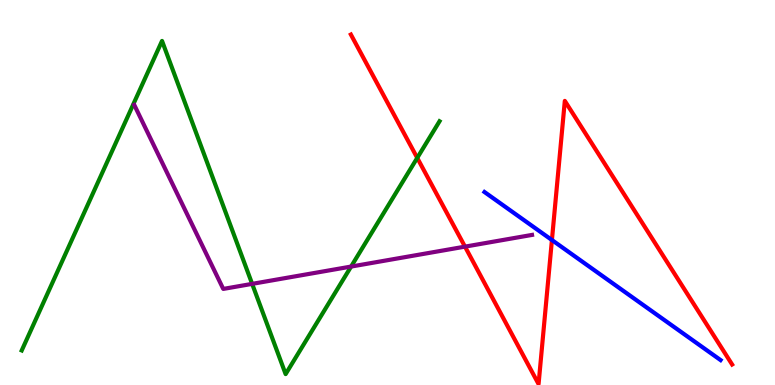[{'lines': ['blue', 'red'], 'intersections': [{'x': 7.12, 'y': 3.77}]}, {'lines': ['green', 'red'], 'intersections': [{'x': 5.38, 'y': 5.9}]}, {'lines': ['purple', 'red'], 'intersections': [{'x': 6.0, 'y': 3.59}]}, {'lines': ['blue', 'green'], 'intersections': []}, {'lines': ['blue', 'purple'], 'intersections': []}, {'lines': ['green', 'purple'], 'intersections': [{'x': 3.25, 'y': 2.63}, {'x': 4.53, 'y': 3.08}]}]